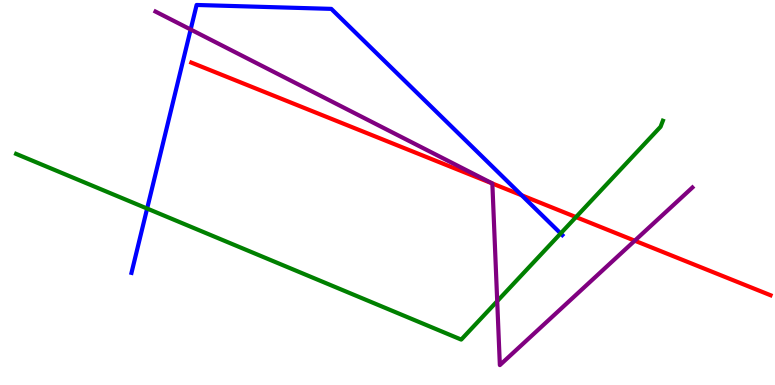[{'lines': ['blue', 'red'], 'intersections': [{'x': 6.73, 'y': 4.93}]}, {'lines': ['green', 'red'], 'intersections': [{'x': 7.43, 'y': 4.36}]}, {'lines': ['purple', 'red'], 'intersections': [{'x': 6.35, 'y': 5.23}, {'x': 8.19, 'y': 3.75}]}, {'lines': ['blue', 'green'], 'intersections': [{'x': 1.9, 'y': 4.58}, {'x': 7.23, 'y': 3.94}]}, {'lines': ['blue', 'purple'], 'intersections': [{'x': 2.46, 'y': 9.23}]}, {'lines': ['green', 'purple'], 'intersections': [{'x': 6.42, 'y': 2.18}]}]